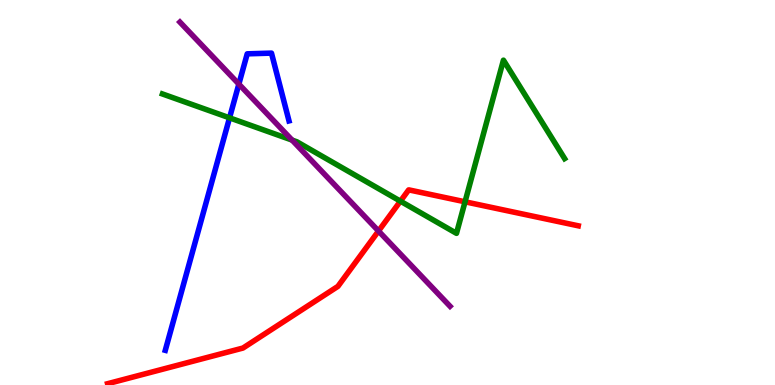[{'lines': ['blue', 'red'], 'intersections': []}, {'lines': ['green', 'red'], 'intersections': [{'x': 5.17, 'y': 4.77}, {'x': 6.0, 'y': 4.76}]}, {'lines': ['purple', 'red'], 'intersections': [{'x': 4.88, 'y': 4.0}]}, {'lines': ['blue', 'green'], 'intersections': [{'x': 2.96, 'y': 6.94}]}, {'lines': ['blue', 'purple'], 'intersections': [{'x': 3.08, 'y': 7.82}]}, {'lines': ['green', 'purple'], 'intersections': [{'x': 3.77, 'y': 6.36}]}]